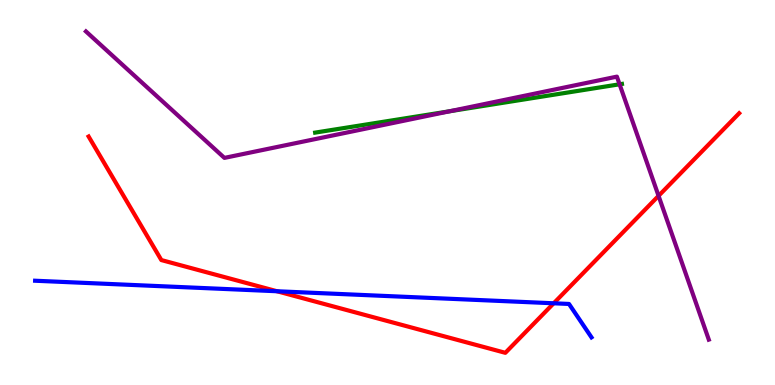[{'lines': ['blue', 'red'], 'intersections': [{'x': 3.57, 'y': 2.44}, {'x': 7.14, 'y': 2.12}]}, {'lines': ['green', 'red'], 'intersections': []}, {'lines': ['purple', 'red'], 'intersections': [{'x': 8.5, 'y': 4.91}]}, {'lines': ['blue', 'green'], 'intersections': []}, {'lines': ['blue', 'purple'], 'intersections': []}, {'lines': ['green', 'purple'], 'intersections': [{'x': 5.8, 'y': 7.11}, {'x': 7.99, 'y': 7.81}]}]